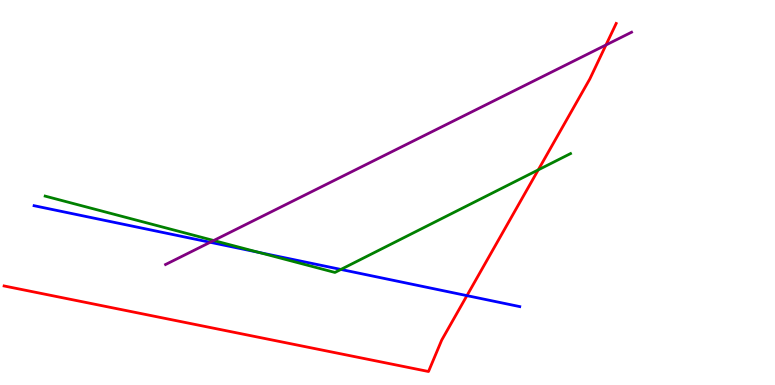[{'lines': ['blue', 'red'], 'intersections': [{'x': 6.02, 'y': 2.32}]}, {'lines': ['green', 'red'], 'intersections': [{'x': 6.95, 'y': 5.59}]}, {'lines': ['purple', 'red'], 'intersections': [{'x': 7.82, 'y': 8.83}]}, {'lines': ['blue', 'green'], 'intersections': [{'x': 3.34, 'y': 3.44}, {'x': 4.4, 'y': 3.0}]}, {'lines': ['blue', 'purple'], 'intersections': [{'x': 2.71, 'y': 3.71}]}, {'lines': ['green', 'purple'], 'intersections': [{'x': 2.76, 'y': 3.75}]}]